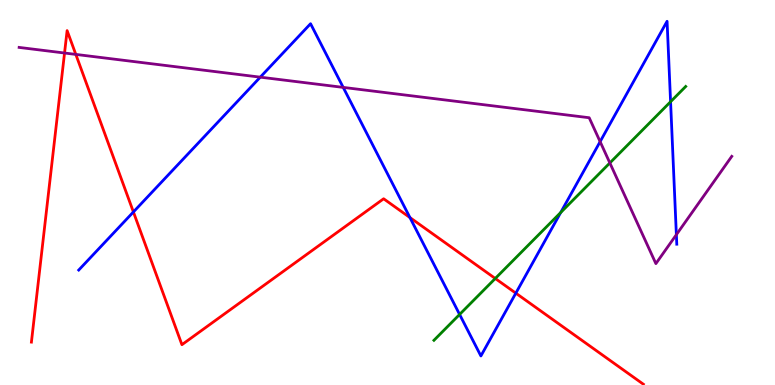[{'lines': ['blue', 'red'], 'intersections': [{'x': 1.72, 'y': 4.49}, {'x': 5.29, 'y': 4.35}, {'x': 6.66, 'y': 2.39}]}, {'lines': ['green', 'red'], 'intersections': [{'x': 6.39, 'y': 2.77}]}, {'lines': ['purple', 'red'], 'intersections': [{'x': 0.833, 'y': 8.62}, {'x': 0.978, 'y': 8.59}]}, {'lines': ['blue', 'green'], 'intersections': [{'x': 5.93, 'y': 1.83}, {'x': 7.23, 'y': 4.48}, {'x': 8.65, 'y': 7.36}]}, {'lines': ['blue', 'purple'], 'intersections': [{'x': 3.36, 'y': 8.0}, {'x': 4.43, 'y': 7.73}, {'x': 7.74, 'y': 6.32}, {'x': 8.73, 'y': 3.9}]}, {'lines': ['green', 'purple'], 'intersections': [{'x': 7.87, 'y': 5.77}]}]